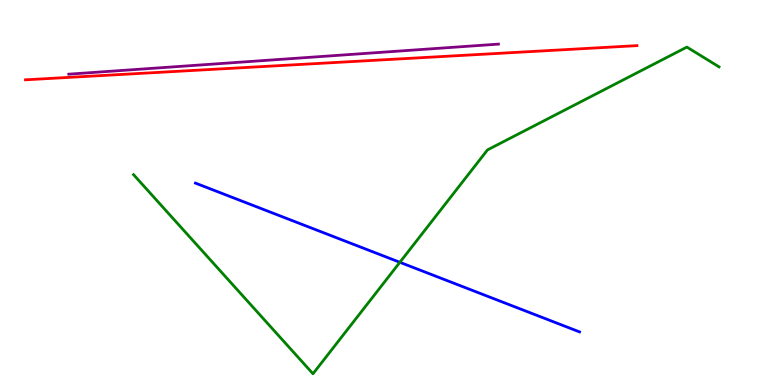[{'lines': ['blue', 'red'], 'intersections': []}, {'lines': ['green', 'red'], 'intersections': []}, {'lines': ['purple', 'red'], 'intersections': []}, {'lines': ['blue', 'green'], 'intersections': [{'x': 5.16, 'y': 3.19}]}, {'lines': ['blue', 'purple'], 'intersections': []}, {'lines': ['green', 'purple'], 'intersections': []}]